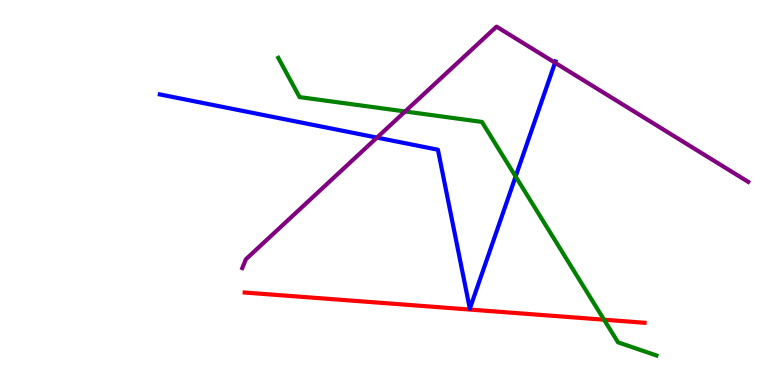[{'lines': ['blue', 'red'], 'intersections': []}, {'lines': ['green', 'red'], 'intersections': [{'x': 7.79, 'y': 1.7}]}, {'lines': ['purple', 'red'], 'intersections': []}, {'lines': ['blue', 'green'], 'intersections': [{'x': 6.65, 'y': 5.42}]}, {'lines': ['blue', 'purple'], 'intersections': [{'x': 4.86, 'y': 6.43}, {'x': 7.16, 'y': 8.37}]}, {'lines': ['green', 'purple'], 'intersections': [{'x': 5.23, 'y': 7.1}]}]